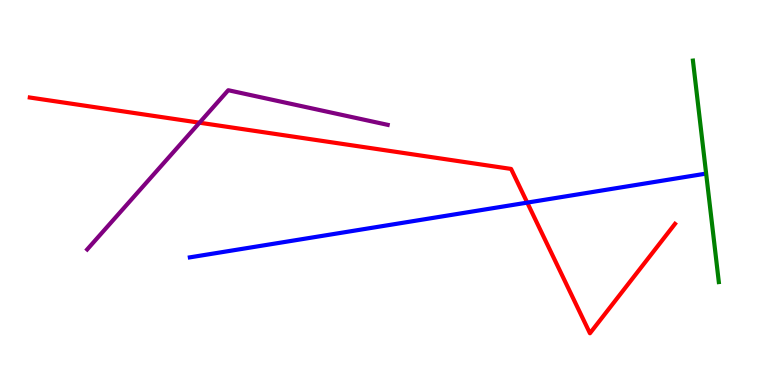[{'lines': ['blue', 'red'], 'intersections': [{'x': 6.8, 'y': 4.74}]}, {'lines': ['green', 'red'], 'intersections': []}, {'lines': ['purple', 'red'], 'intersections': [{'x': 2.57, 'y': 6.81}]}, {'lines': ['blue', 'green'], 'intersections': []}, {'lines': ['blue', 'purple'], 'intersections': []}, {'lines': ['green', 'purple'], 'intersections': []}]